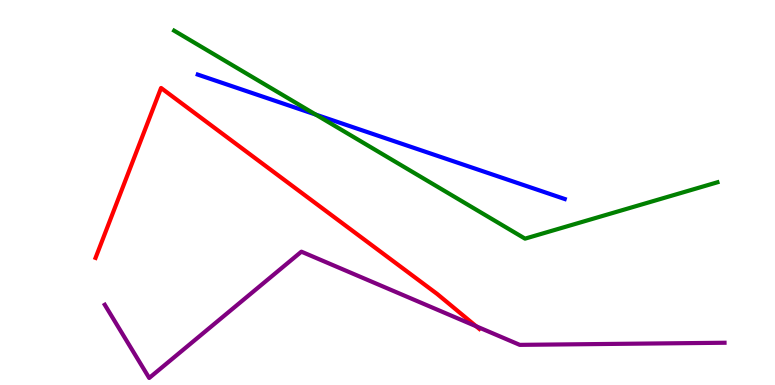[{'lines': ['blue', 'red'], 'intersections': []}, {'lines': ['green', 'red'], 'intersections': []}, {'lines': ['purple', 'red'], 'intersections': [{'x': 6.14, 'y': 1.53}]}, {'lines': ['blue', 'green'], 'intersections': [{'x': 4.07, 'y': 7.02}]}, {'lines': ['blue', 'purple'], 'intersections': []}, {'lines': ['green', 'purple'], 'intersections': []}]